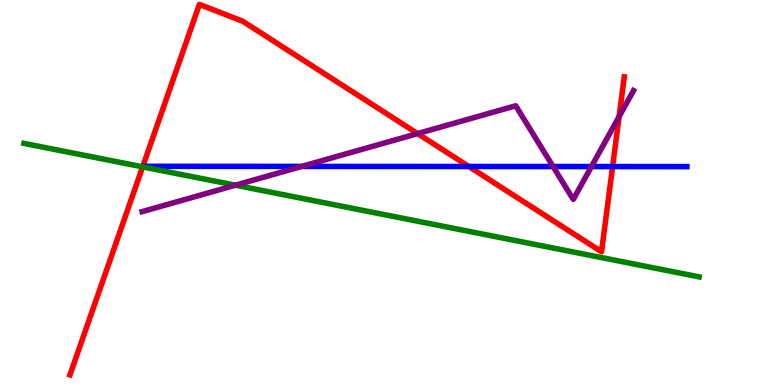[{'lines': ['blue', 'red'], 'intersections': [{'x': 6.05, 'y': 5.68}, {'x': 7.9, 'y': 5.67}]}, {'lines': ['green', 'red'], 'intersections': [{'x': 1.84, 'y': 5.67}]}, {'lines': ['purple', 'red'], 'intersections': [{'x': 5.39, 'y': 6.53}, {'x': 7.99, 'y': 6.97}]}, {'lines': ['blue', 'green'], 'intersections': []}, {'lines': ['blue', 'purple'], 'intersections': [{'x': 3.89, 'y': 5.68}, {'x': 7.14, 'y': 5.67}, {'x': 7.63, 'y': 5.67}]}, {'lines': ['green', 'purple'], 'intersections': [{'x': 3.04, 'y': 5.19}]}]